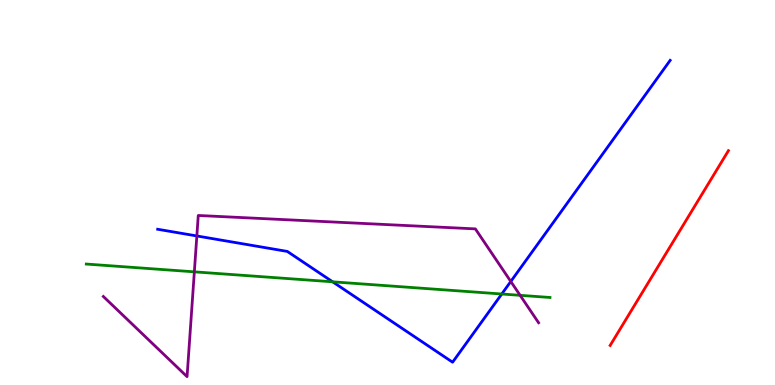[{'lines': ['blue', 'red'], 'intersections': []}, {'lines': ['green', 'red'], 'intersections': []}, {'lines': ['purple', 'red'], 'intersections': []}, {'lines': ['blue', 'green'], 'intersections': [{'x': 4.29, 'y': 2.68}, {'x': 6.47, 'y': 2.36}]}, {'lines': ['blue', 'purple'], 'intersections': [{'x': 2.54, 'y': 3.87}, {'x': 6.59, 'y': 2.69}]}, {'lines': ['green', 'purple'], 'intersections': [{'x': 2.51, 'y': 2.94}, {'x': 6.71, 'y': 2.33}]}]